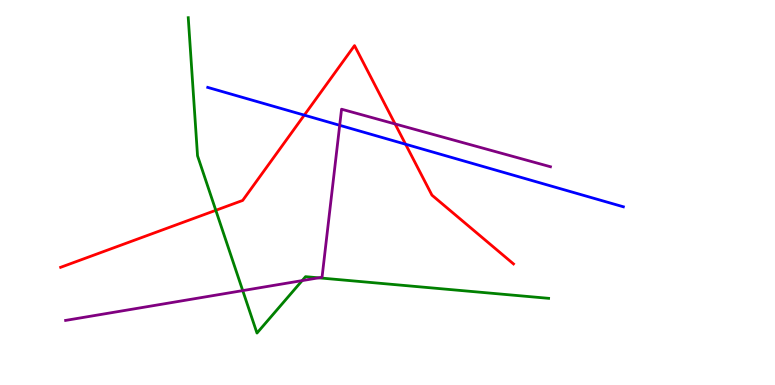[{'lines': ['blue', 'red'], 'intersections': [{'x': 3.93, 'y': 7.01}, {'x': 5.23, 'y': 6.25}]}, {'lines': ['green', 'red'], 'intersections': [{'x': 2.78, 'y': 4.54}]}, {'lines': ['purple', 'red'], 'intersections': [{'x': 5.1, 'y': 6.78}]}, {'lines': ['blue', 'green'], 'intersections': []}, {'lines': ['blue', 'purple'], 'intersections': [{'x': 4.38, 'y': 6.75}]}, {'lines': ['green', 'purple'], 'intersections': [{'x': 3.13, 'y': 2.45}, {'x': 3.9, 'y': 2.71}, {'x': 4.11, 'y': 2.78}]}]